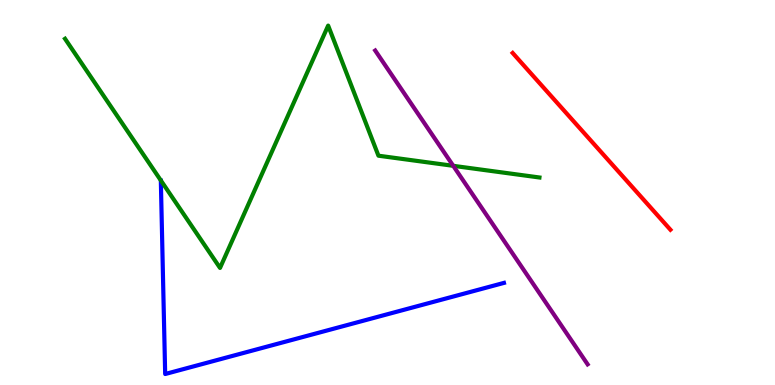[{'lines': ['blue', 'red'], 'intersections': []}, {'lines': ['green', 'red'], 'intersections': []}, {'lines': ['purple', 'red'], 'intersections': []}, {'lines': ['blue', 'green'], 'intersections': []}, {'lines': ['blue', 'purple'], 'intersections': []}, {'lines': ['green', 'purple'], 'intersections': [{'x': 5.85, 'y': 5.69}]}]